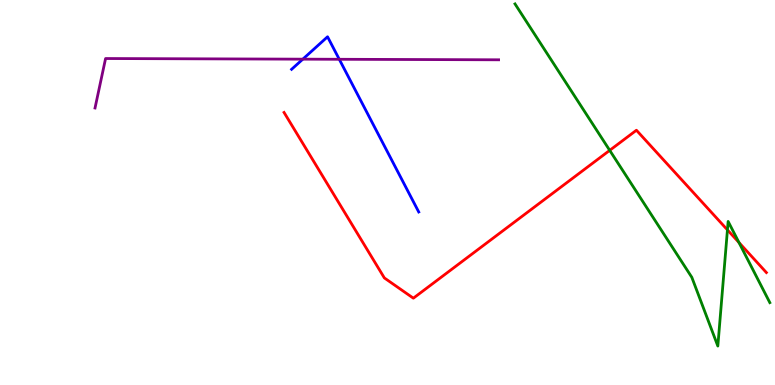[{'lines': ['blue', 'red'], 'intersections': []}, {'lines': ['green', 'red'], 'intersections': [{'x': 7.87, 'y': 6.09}, {'x': 9.39, 'y': 4.03}, {'x': 9.54, 'y': 3.7}]}, {'lines': ['purple', 'red'], 'intersections': []}, {'lines': ['blue', 'green'], 'intersections': []}, {'lines': ['blue', 'purple'], 'intersections': [{'x': 3.91, 'y': 8.46}, {'x': 4.38, 'y': 8.46}]}, {'lines': ['green', 'purple'], 'intersections': []}]